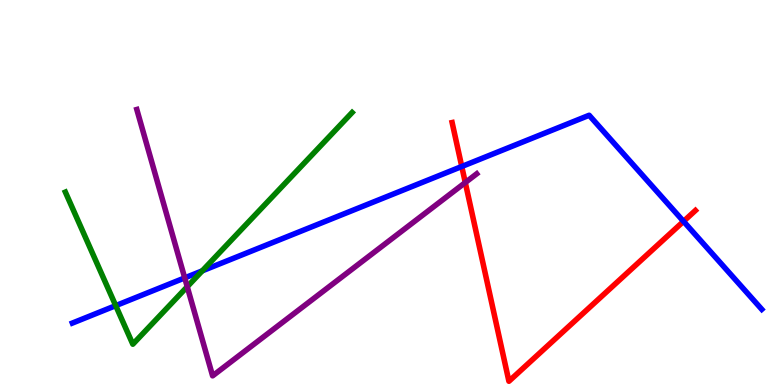[{'lines': ['blue', 'red'], 'intersections': [{'x': 5.96, 'y': 5.68}, {'x': 8.82, 'y': 4.25}]}, {'lines': ['green', 'red'], 'intersections': []}, {'lines': ['purple', 'red'], 'intersections': [{'x': 6.0, 'y': 5.26}]}, {'lines': ['blue', 'green'], 'intersections': [{'x': 1.49, 'y': 2.06}, {'x': 2.61, 'y': 2.96}]}, {'lines': ['blue', 'purple'], 'intersections': [{'x': 2.38, 'y': 2.78}]}, {'lines': ['green', 'purple'], 'intersections': [{'x': 2.42, 'y': 2.55}]}]